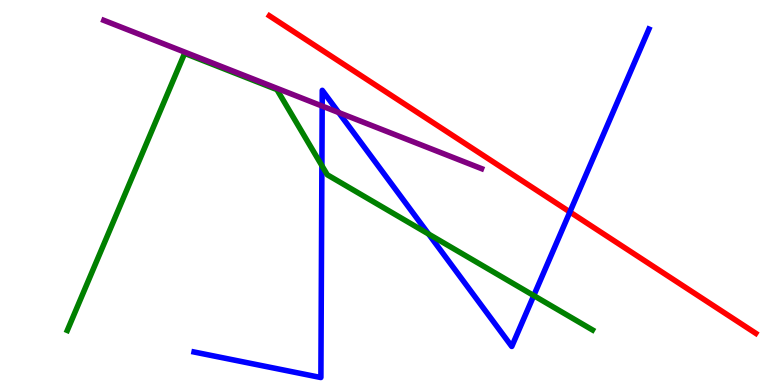[{'lines': ['blue', 'red'], 'intersections': [{'x': 7.35, 'y': 4.49}]}, {'lines': ['green', 'red'], 'intersections': []}, {'lines': ['purple', 'red'], 'intersections': []}, {'lines': ['blue', 'green'], 'intersections': [{'x': 4.15, 'y': 5.7}, {'x': 5.53, 'y': 3.92}, {'x': 6.89, 'y': 2.32}]}, {'lines': ['blue', 'purple'], 'intersections': [{'x': 4.16, 'y': 7.25}, {'x': 4.37, 'y': 7.08}]}, {'lines': ['green', 'purple'], 'intersections': []}]